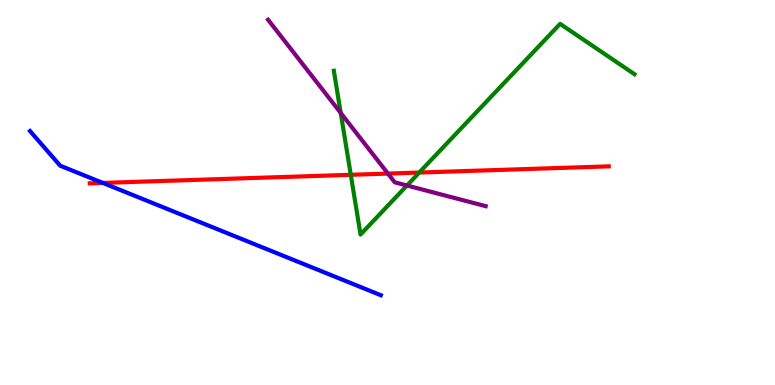[{'lines': ['blue', 'red'], 'intersections': [{'x': 1.33, 'y': 5.25}]}, {'lines': ['green', 'red'], 'intersections': [{'x': 4.53, 'y': 5.46}, {'x': 5.41, 'y': 5.52}]}, {'lines': ['purple', 'red'], 'intersections': [{'x': 5.01, 'y': 5.49}]}, {'lines': ['blue', 'green'], 'intersections': []}, {'lines': ['blue', 'purple'], 'intersections': []}, {'lines': ['green', 'purple'], 'intersections': [{'x': 4.4, 'y': 7.07}, {'x': 5.25, 'y': 5.18}]}]